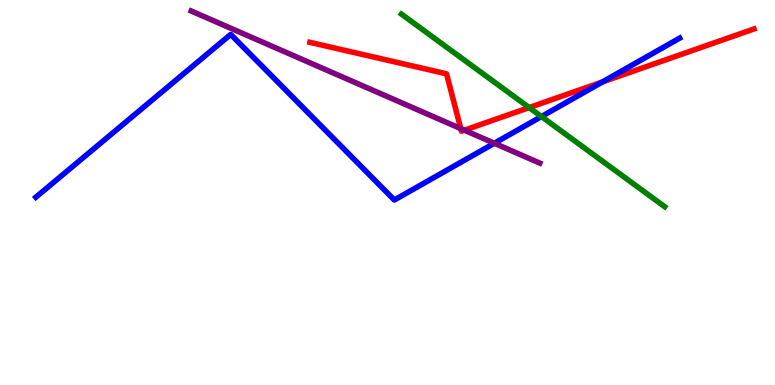[{'lines': ['blue', 'red'], 'intersections': [{'x': 7.77, 'y': 7.87}]}, {'lines': ['green', 'red'], 'intersections': [{'x': 6.83, 'y': 7.21}]}, {'lines': ['purple', 'red'], 'intersections': [{'x': 5.95, 'y': 6.66}, {'x': 5.99, 'y': 6.62}]}, {'lines': ['blue', 'green'], 'intersections': [{'x': 6.99, 'y': 6.97}]}, {'lines': ['blue', 'purple'], 'intersections': [{'x': 6.38, 'y': 6.28}]}, {'lines': ['green', 'purple'], 'intersections': []}]